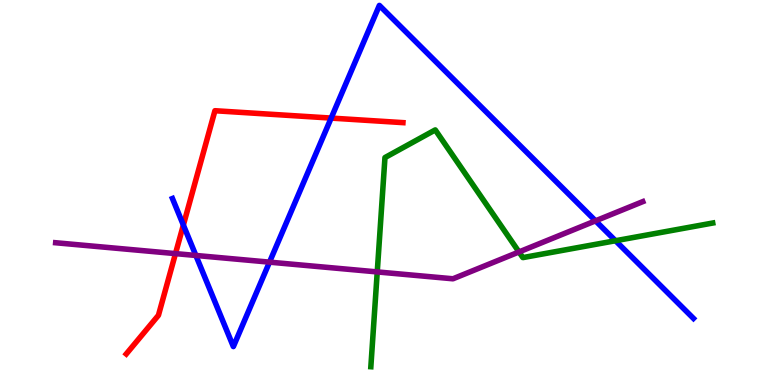[{'lines': ['blue', 'red'], 'intersections': [{'x': 2.37, 'y': 4.15}, {'x': 4.27, 'y': 6.93}]}, {'lines': ['green', 'red'], 'intersections': []}, {'lines': ['purple', 'red'], 'intersections': [{'x': 2.26, 'y': 3.41}]}, {'lines': ['blue', 'green'], 'intersections': [{'x': 7.94, 'y': 3.75}]}, {'lines': ['blue', 'purple'], 'intersections': [{'x': 2.53, 'y': 3.36}, {'x': 3.48, 'y': 3.19}, {'x': 7.68, 'y': 4.26}]}, {'lines': ['green', 'purple'], 'intersections': [{'x': 4.87, 'y': 2.94}, {'x': 6.7, 'y': 3.46}]}]